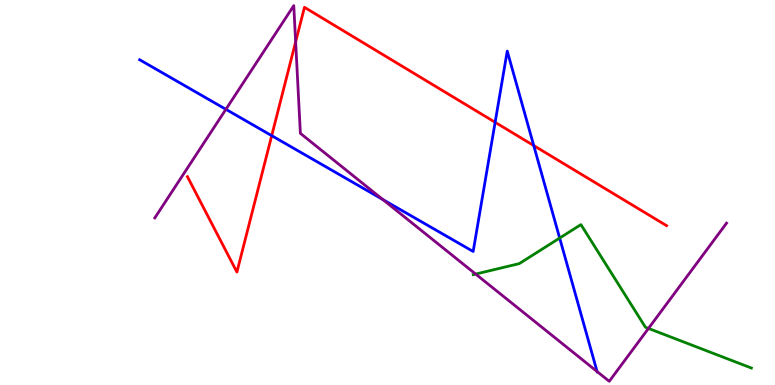[{'lines': ['blue', 'red'], 'intersections': [{'x': 3.51, 'y': 6.48}, {'x': 6.39, 'y': 6.82}, {'x': 6.89, 'y': 6.22}]}, {'lines': ['green', 'red'], 'intersections': []}, {'lines': ['purple', 'red'], 'intersections': [{'x': 3.81, 'y': 8.91}]}, {'lines': ['blue', 'green'], 'intersections': [{'x': 7.22, 'y': 3.82}]}, {'lines': ['blue', 'purple'], 'intersections': [{'x': 2.91, 'y': 7.16}, {'x': 4.94, 'y': 4.82}, {'x': 7.7, 'y': 0.35}]}, {'lines': ['green', 'purple'], 'intersections': [{'x': 6.14, 'y': 2.88}, {'x': 8.37, 'y': 1.47}]}]